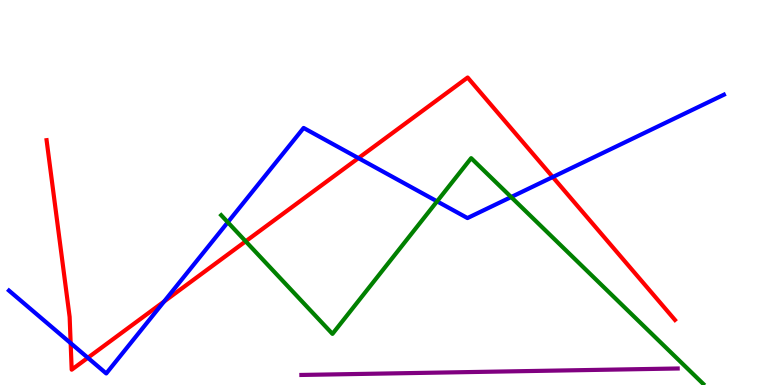[{'lines': ['blue', 'red'], 'intersections': [{'x': 0.912, 'y': 1.09}, {'x': 1.13, 'y': 0.707}, {'x': 2.12, 'y': 2.17}, {'x': 4.62, 'y': 5.89}, {'x': 7.13, 'y': 5.4}]}, {'lines': ['green', 'red'], 'intersections': [{'x': 3.17, 'y': 3.73}]}, {'lines': ['purple', 'red'], 'intersections': []}, {'lines': ['blue', 'green'], 'intersections': [{'x': 2.94, 'y': 4.23}, {'x': 5.64, 'y': 4.77}, {'x': 6.6, 'y': 4.88}]}, {'lines': ['blue', 'purple'], 'intersections': []}, {'lines': ['green', 'purple'], 'intersections': []}]